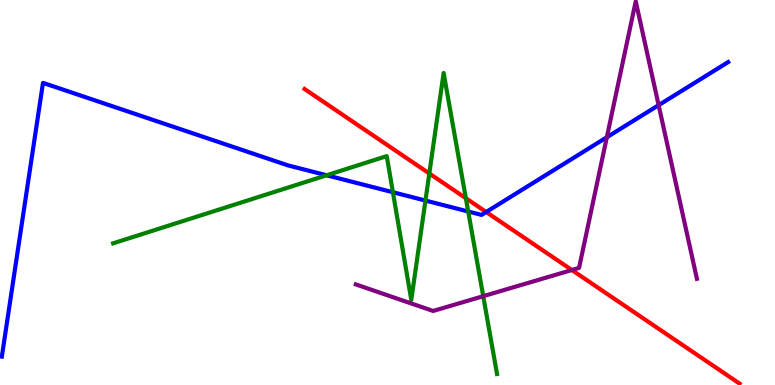[{'lines': ['blue', 'red'], 'intersections': [{'x': 6.27, 'y': 4.49}]}, {'lines': ['green', 'red'], 'intersections': [{'x': 5.54, 'y': 5.49}, {'x': 6.01, 'y': 4.85}]}, {'lines': ['purple', 'red'], 'intersections': [{'x': 7.38, 'y': 2.99}]}, {'lines': ['blue', 'green'], 'intersections': [{'x': 4.21, 'y': 5.45}, {'x': 5.07, 'y': 5.01}, {'x': 5.49, 'y': 4.79}, {'x': 6.04, 'y': 4.51}]}, {'lines': ['blue', 'purple'], 'intersections': [{'x': 7.83, 'y': 6.43}, {'x': 8.5, 'y': 7.27}]}, {'lines': ['green', 'purple'], 'intersections': [{'x': 6.24, 'y': 2.31}]}]